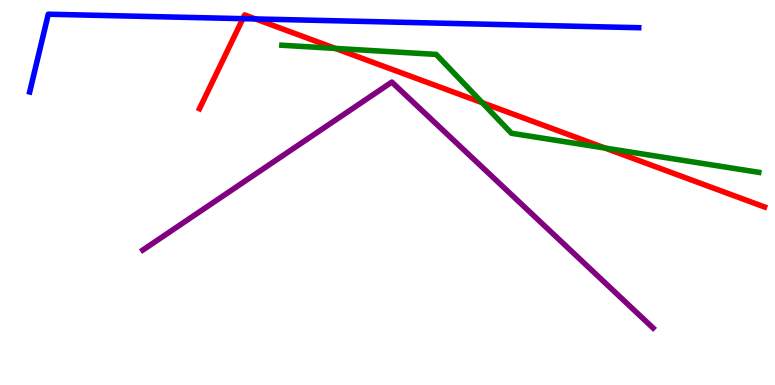[{'lines': ['blue', 'red'], 'intersections': [{'x': 3.13, 'y': 9.52}, {'x': 3.3, 'y': 9.51}]}, {'lines': ['green', 'red'], 'intersections': [{'x': 4.33, 'y': 8.74}, {'x': 6.22, 'y': 7.33}, {'x': 7.81, 'y': 6.15}]}, {'lines': ['purple', 'red'], 'intersections': []}, {'lines': ['blue', 'green'], 'intersections': []}, {'lines': ['blue', 'purple'], 'intersections': []}, {'lines': ['green', 'purple'], 'intersections': []}]